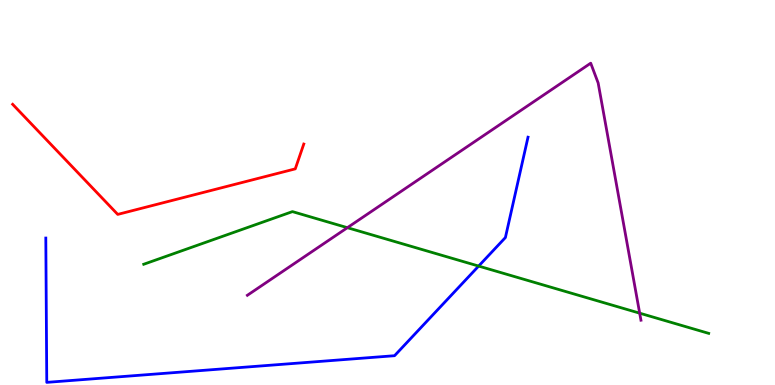[{'lines': ['blue', 'red'], 'intersections': []}, {'lines': ['green', 'red'], 'intersections': []}, {'lines': ['purple', 'red'], 'intersections': []}, {'lines': ['blue', 'green'], 'intersections': [{'x': 6.18, 'y': 3.09}]}, {'lines': ['blue', 'purple'], 'intersections': []}, {'lines': ['green', 'purple'], 'intersections': [{'x': 4.48, 'y': 4.09}, {'x': 8.25, 'y': 1.87}]}]